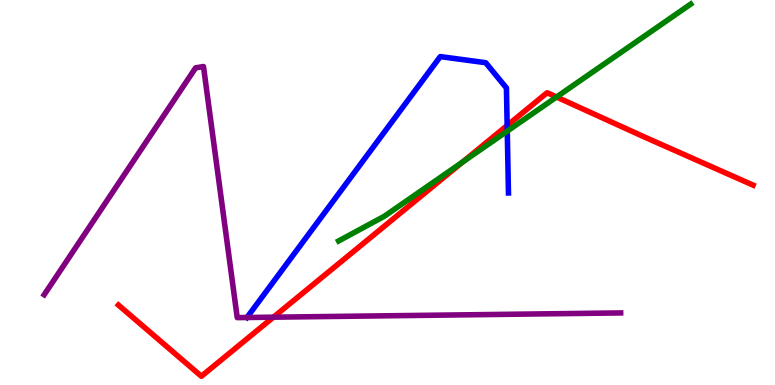[{'lines': ['blue', 'red'], 'intersections': [{'x': 6.54, 'y': 6.74}]}, {'lines': ['green', 'red'], 'intersections': [{'x': 5.97, 'y': 5.79}, {'x': 7.18, 'y': 7.48}]}, {'lines': ['purple', 'red'], 'intersections': [{'x': 3.53, 'y': 1.76}]}, {'lines': ['blue', 'green'], 'intersections': [{'x': 6.55, 'y': 6.59}]}, {'lines': ['blue', 'purple'], 'intersections': []}, {'lines': ['green', 'purple'], 'intersections': []}]